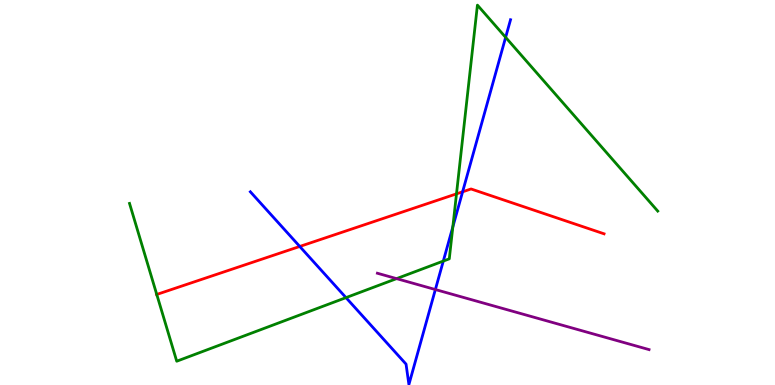[{'lines': ['blue', 'red'], 'intersections': [{'x': 3.87, 'y': 3.6}, {'x': 5.97, 'y': 5.02}]}, {'lines': ['green', 'red'], 'intersections': [{'x': 2.02, 'y': 2.35}, {'x': 5.89, 'y': 4.96}]}, {'lines': ['purple', 'red'], 'intersections': []}, {'lines': ['blue', 'green'], 'intersections': [{'x': 4.46, 'y': 2.27}, {'x': 5.72, 'y': 3.22}, {'x': 5.84, 'y': 4.11}, {'x': 6.52, 'y': 9.03}]}, {'lines': ['blue', 'purple'], 'intersections': [{'x': 5.62, 'y': 2.48}]}, {'lines': ['green', 'purple'], 'intersections': [{'x': 5.12, 'y': 2.76}]}]